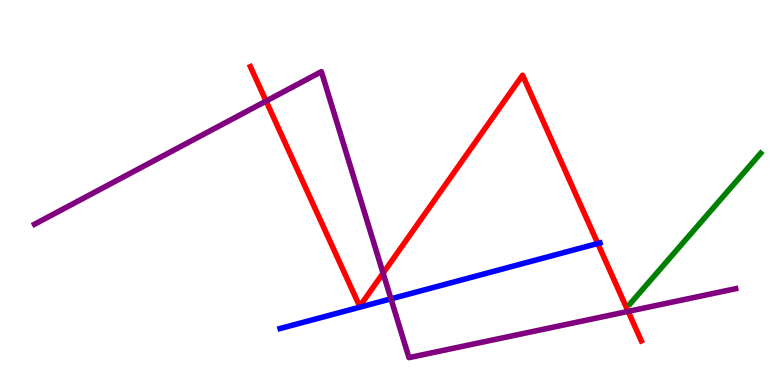[{'lines': ['blue', 'red'], 'intersections': [{'x': 7.71, 'y': 3.68}]}, {'lines': ['green', 'red'], 'intersections': []}, {'lines': ['purple', 'red'], 'intersections': [{'x': 3.43, 'y': 7.37}, {'x': 4.94, 'y': 2.91}, {'x': 8.11, 'y': 1.91}]}, {'lines': ['blue', 'green'], 'intersections': []}, {'lines': ['blue', 'purple'], 'intersections': [{'x': 5.04, 'y': 2.24}]}, {'lines': ['green', 'purple'], 'intersections': []}]